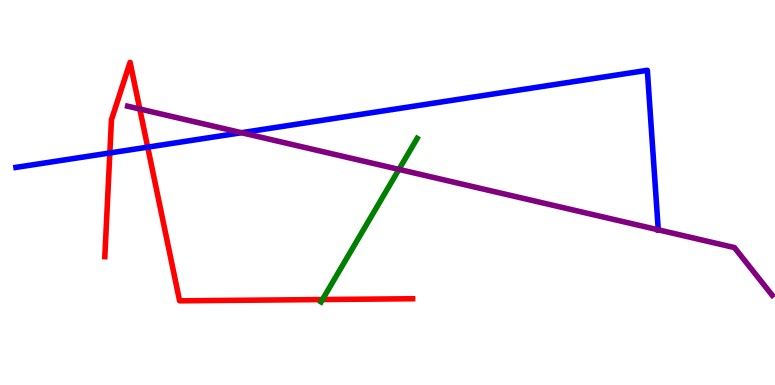[{'lines': ['blue', 'red'], 'intersections': [{'x': 1.42, 'y': 6.03}, {'x': 1.91, 'y': 6.18}]}, {'lines': ['green', 'red'], 'intersections': [{'x': 4.16, 'y': 2.22}]}, {'lines': ['purple', 'red'], 'intersections': [{'x': 1.8, 'y': 7.17}]}, {'lines': ['blue', 'green'], 'intersections': []}, {'lines': ['blue', 'purple'], 'intersections': [{'x': 3.12, 'y': 6.55}, {'x': 8.49, 'y': 4.03}]}, {'lines': ['green', 'purple'], 'intersections': [{'x': 5.15, 'y': 5.6}]}]